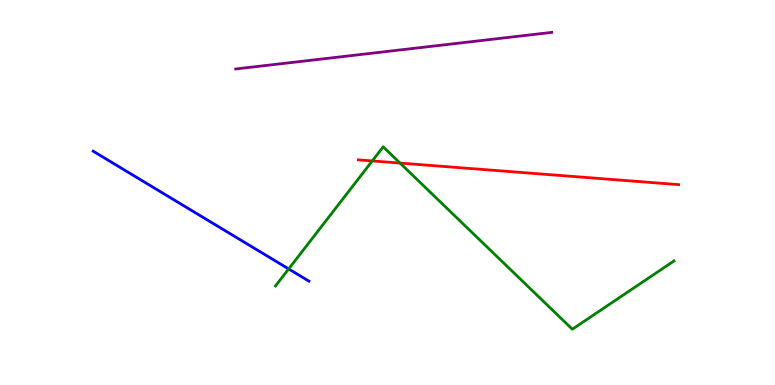[{'lines': ['blue', 'red'], 'intersections': []}, {'lines': ['green', 'red'], 'intersections': [{'x': 4.8, 'y': 5.82}, {'x': 5.16, 'y': 5.76}]}, {'lines': ['purple', 'red'], 'intersections': []}, {'lines': ['blue', 'green'], 'intersections': [{'x': 3.72, 'y': 3.01}]}, {'lines': ['blue', 'purple'], 'intersections': []}, {'lines': ['green', 'purple'], 'intersections': []}]